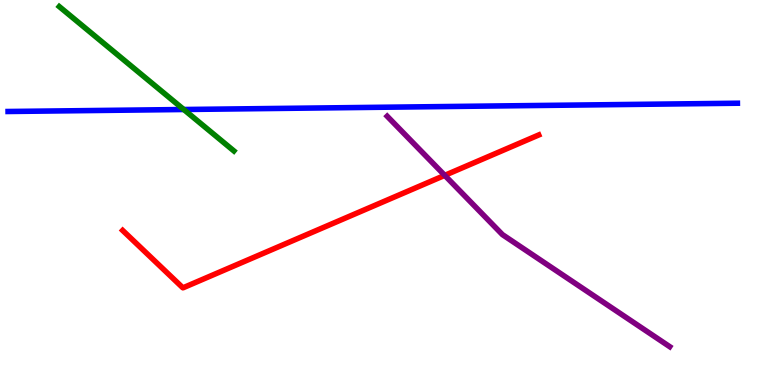[{'lines': ['blue', 'red'], 'intersections': []}, {'lines': ['green', 'red'], 'intersections': []}, {'lines': ['purple', 'red'], 'intersections': [{'x': 5.74, 'y': 5.45}]}, {'lines': ['blue', 'green'], 'intersections': [{'x': 2.37, 'y': 7.16}]}, {'lines': ['blue', 'purple'], 'intersections': []}, {'lines': ['green', 'purple'], 'intersections': []}]